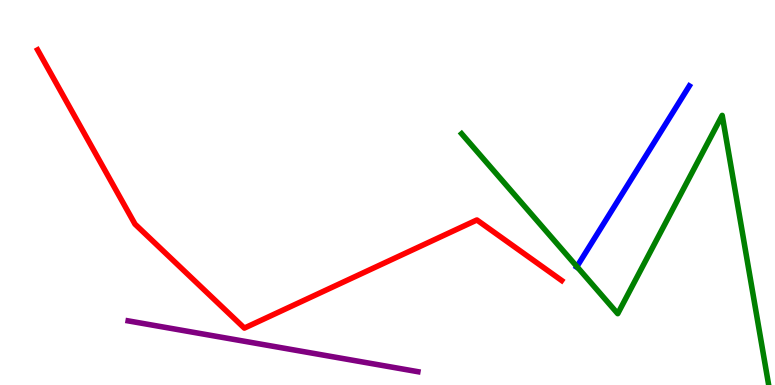[{'lines': ['blue', 'red'], 'intersections': []}, {'lines': ['green', 'red'], 'intersections': []}, {'lines': ['purple', 'red'], 'intersections': []}, {'lines': ['blue', 'green'], 'intersections': [{'x': 7.44, 'y': 3.08}]}, {'lines': ['blue', 'purple'], 'intersections': []}, {'lines': ['green', 'purple'], 'intersections': []}]